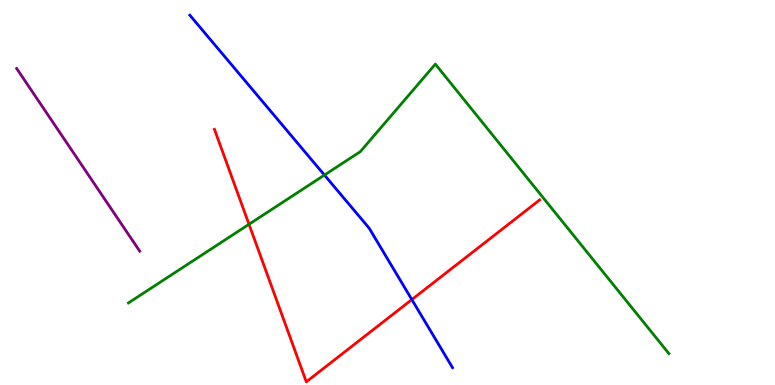[{'lines': ['blue', 'red'], 'intersections': [{'x': 5.31, 'y': 2.22}]}, {'lines': ['green', 'red'], 'intersections': [{'x': 3.21, 'y': 4.17}]}, {'lines': ['purple', 'red'], 'intersections': []}, {'lines': ['blue', 'green'], 'intersections': [{'x': 4.19, 'y': 5.45}]}, {'lines': ['blue', 'purple'], 'intersections': []}, {'lines': ['green', 'purple'], 'intersections': []}]